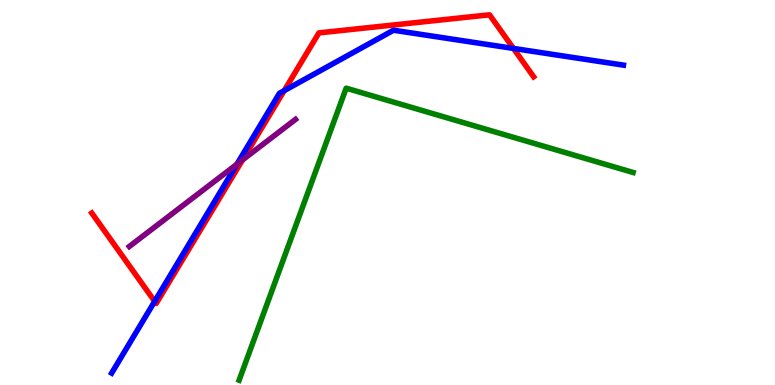[{'lines': ['blue', 'red'], 'intersections': [{'x': 2.0, 'y': 2.17}, {'x': 3.67, 'y': 7.65}, {'x': 6.63, 'y': 8.74}]}, {'lines': ['green', 'red'], 'intersections': []}, {'lines': ['purple', 'red'], 'intersections': [{'x': 3.13, 'y': 5.85}]}, {'lines': ['blue', 'green'], 'intersections': []}, {'lines': ['blue', 'purple'], 'intersections': [{'x': 3.06, 'y': 5.73}]}, {'lines': ['green', 'purple'], 'intersections': []}]